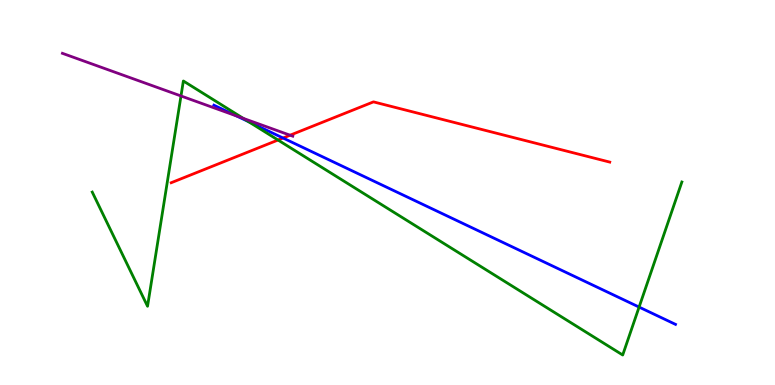[{'lines': ['blue', 'red'], 'intersections': [{'x': 3.65, 'y': 6.42}]}, {'lines': ['green', 'red'], 'intersections': [{'x': 3.59, 'y': 6.36}]}, {'lines': ['purple', 'red'], 'intersections': [{'x': 3.74, 'y': 6.49}]}, {'lines': ['blue', 'green'], 'intersections': [{'x': 3.21, 'y': 6.84}, {'x': 8.25, 'y': 2.02}]}, {'lines': ['blue', 'purple'], 'intersections': [{'x': 3.05, 'y': 6.99}]}, {'lines': ['green', 'purple'], 'intersections': [{'x': 2.34, 'y': 7.51}, {'x': 3.14, 'y': 6.93}]}]